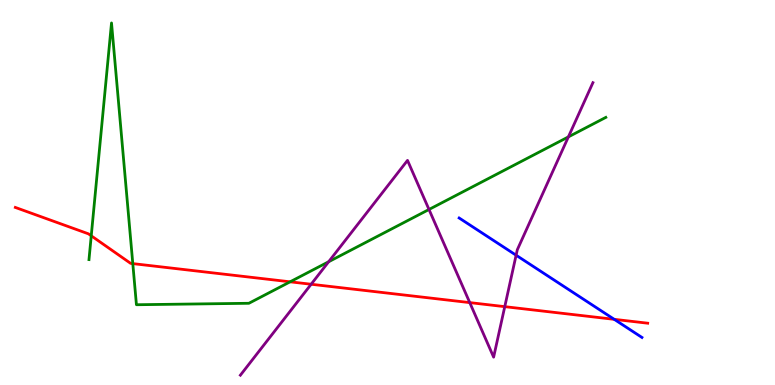[{'lines': ['blue', 'red'], 'intersections': [{'x': 7.93, 'y': 1.71}]}, {'lines': ['green', 'red'], 'intersections': [{'x': 1.18, 'y': 3.88}, {'x': 1.71, 'y': 3.15}, {'x': 3.74, 'y': 2.68}]}, {'lines': ['purple', 'red'], 'intersections': [{'x': 4.01, 'y': 2.62}, {'x': 6.06, 'y': 2.14}, {'x': 6.51, 'y': 2.03}]}, {'lines': ['blue', 'green'], 'intersections': []}, {'lines': ['blue', 'purple'], 'intersections': [{'x': 6.66, 'y': 3.37}]}, {'lines': ['green', 'purple'], 'intersections': [{'x': 4.24, 'y': 3.2}, {'x': 5.54, 'y': 4.56}, {'x': 7.33, 'y': 6.44}]}]